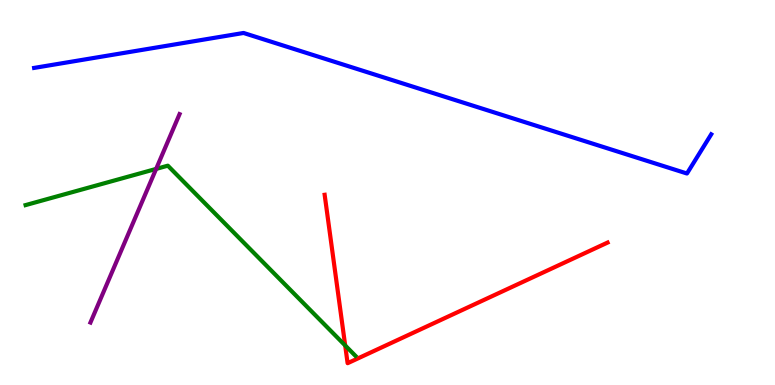[{'lines': ['blue', 'red'], 'intersections': []}, {'lines': ['green', 'red'], 'intersections': [{'x': 4.45, 'y': 1.03}]}, {'lines': ['purple', 'red'], 'intersections': []}, {'lines': ['blue', 'green'], 'intersections': []}, {'lines': ['blue', 'purple'], 'intersections': []}, {'lines': ['green', 'purple'], 'intersections': [{'x': 2.01, 'y': 5.61}]}]